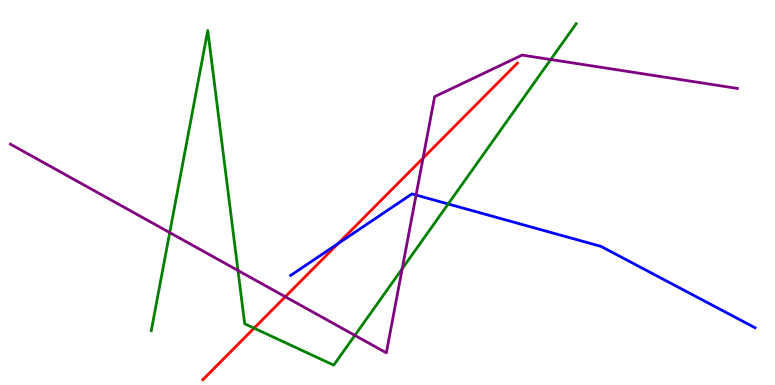[{'lines': ['blue', 'red'], 'intersections': [{'x': 4.36, 'y': 3.68}]}, {'lines': ['green', 'red'], 'intersections': [{'x': 3.28, 'y': 1.48}]}, {'lines': ['purple', 'red'], 'intersections': [{'x': 3.68, 'y': 2.29}, {'x': 5.46, 'y': 5.89}]}, {'lines': ['blue', 'green'], 'intersections': [{'x': 5.78, 'y': 4.7}]}, {'lines': ['blue', 'purple'], 'intersections': [{'x': 5.37, 'y': 4.93}]}, {'lines': ['green', 'purple'], 'intersections': [{'x': 2.19, 'y': 3.96}, {'x': 3.07, 'y': 2.97}, {'x': 4.58, 'y': 1.29}, {'x': 5.19, 'y': 3.02}, {'x': 7.11, 'y': 8.45}]}]